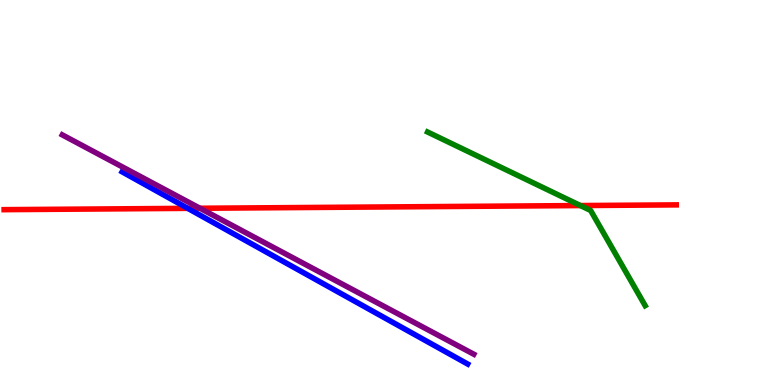[{'lines': ['blue', 'red'], 'intersections': [{'x': 2.42, 'y': 4.59}]}, {'lines': ['green', 'red'], 'intersections': [{'x': 7.49, 'y': 4.66}]}, {'lines': ['purple', 'red'], 'intersections': [{'x': 2.58, 'y': 4.59}]}, {'lines': ['blue', 'green'], 'intersections': []}, {'lines': ['blue', 'purple'], 'intersections': []}, {'lines': ['green', 'purple'], 'intersections': []}]